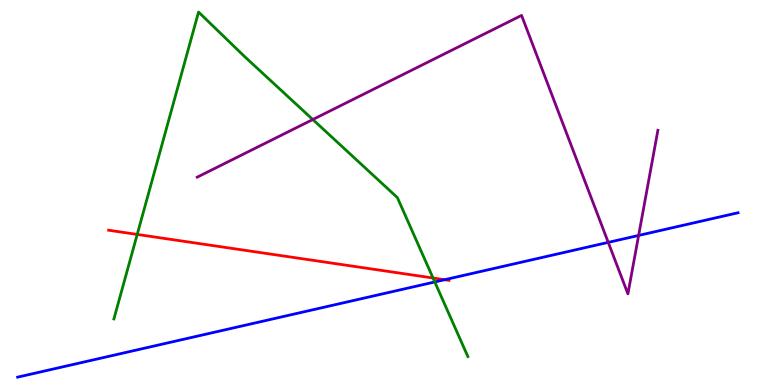[{'lines': ['blue', 'red'], 'intersections': [{'x': 5.74, 'y': 2.73}]}, {'lines': ['green', 'red'], 'intersections': [{'x': 1.77, 'y': 3.91}, {'x': 5.59, 'y': 2.78}]}, {'lines': ['purple', 'red'], 'intersections': []}, {'lines': ['blue', 'green'], 'intersections': [{'x': 5.61, 'y': 2.68}]}, {'lines': ['blue', 'purple'], 'intersections': [{'x': 7.85, 'y': 3.7}, {'x': 8.24, 'y': 3.88}]}, {'lines': ['green', 'purple'], 'intersections': [{'x': 4.04, 'y': 6.9}]}]